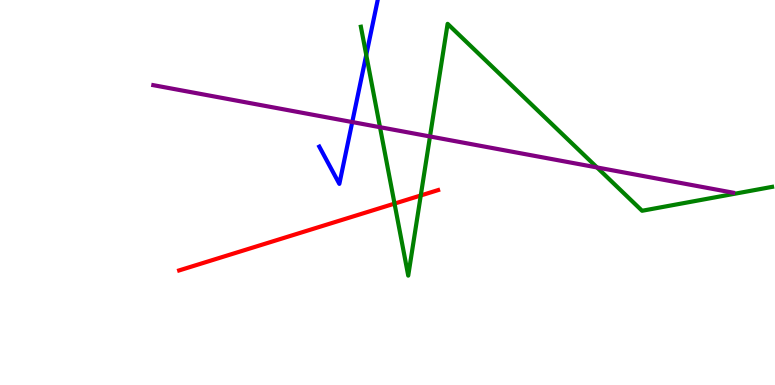[{'lines': ['blue', 'red'], 'intersections': []}, {'lines': ['green', 'red'], 'intersections': [{'x': 5.09, 'y': 4.71}, {'x': 5.43, 'y': 4.92}]}, {'lines': ['purple', 'red'], 'intersections': []}, {'lines': ['blue', 'green'], 'intersections': [{'x': 4.73, 'y': 8.57}]}, {'lines': ['blue', 'purple'], 'intersections': [{'x': 4.55, 'y': 6.83}]}, {'lines': ['green', 'purple'], 'intersections': [{'x': 4.9, 'y': 6.7}, {'x': 5.55, 'y': 6.46}, {'x': 7.7, 'y': 5.65}]}]